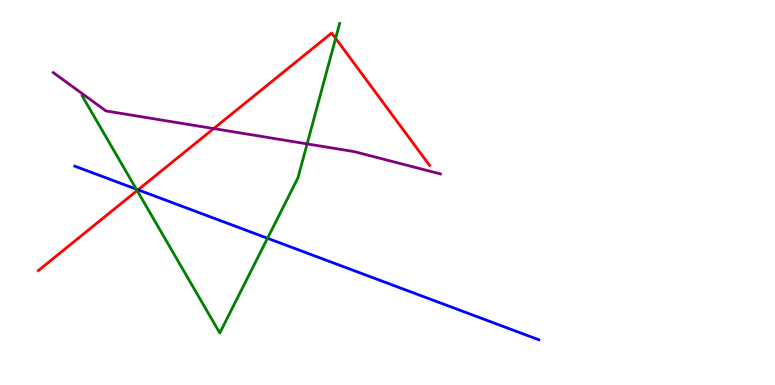[{'lines': ['blue', 'red'], 'intersections': [{'x': 1.78, 'y': 5.07}]}, {'lines': ['green', 'red'], 'intersections': [{'x': 1.77, 'y': 5.05}, {'x': 4.33, 'y': 9.0}]}, {'lines': ['purple', 'red'], 'intersections': [{'x': 2.76, 'y': 6.66}]}, {'lines': ['blue', 'green'], 'intersections': [{'x': 1.76, 'y': 5.09}, {'x': 3.45, 'y': 3.81}]}, {'lines': ['blue', 'purple'], 'intersections': []}, {'lines': ['green', 'purple'], 'intersections': [{'x': 3.96, 'y': 6.26}]}]